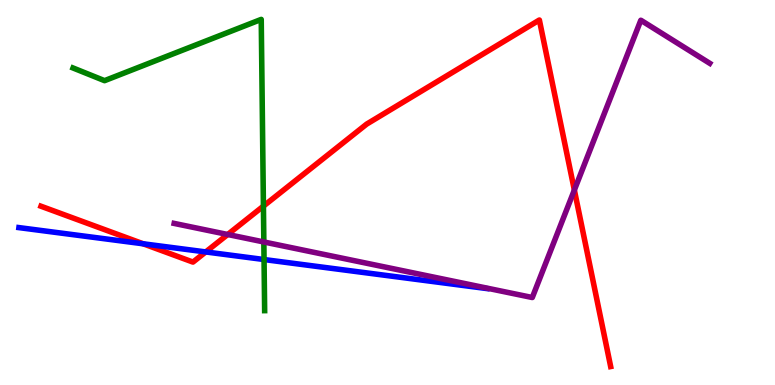[{'lines': ['blue', 'red'], 'intersections': [{'x': 1.85, 'y': 3.67}, {'x': 2.65, 'y': 3.46}]}, {'lines': ['green', 'red'], 'intersections': [{'x': 3.4, 'y': 4.65}]}, {'lines': ['purple', 'red'], 'intersections': [{'x': 2.94, 'y': 3.91}, {'x': 7.41, 'y': 5.06}]}, {'lines': ['blue', 'green'], 'intersections': [{'x': 3.41, 'y': 3.26}]}, {'lines': ['blue', 'purple'], 'intersections': []}, {'lines': ['green', 'purple'], 'intersections': [{'x': 3.4, 'y': 3.72}]}]